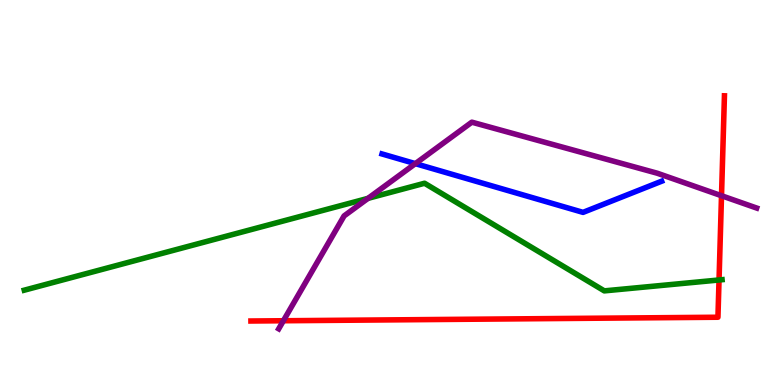[{'lines': ['blue', 'red'], 'intersections': []}, {'lines': ['green', 'red'], 'intersections': [{'x': 9.28, 'y': 2.73}]}, {'lines': ['purple', 'red'], 'intersections': [{'x': 3.66, 'y': 1.67}, {'x': 9.31, 'y': 4.92}]}, {'lines': ['blue', 'green'], 'intersections': []}, {'lines': ['blue', 'purple'], 'intersections': [{'x': 5.36, 'y': 5.75}]}, {'lines': ['green', 'purple'], 'intersections': [{'x': 4.75, 'y': 4.85}]}]